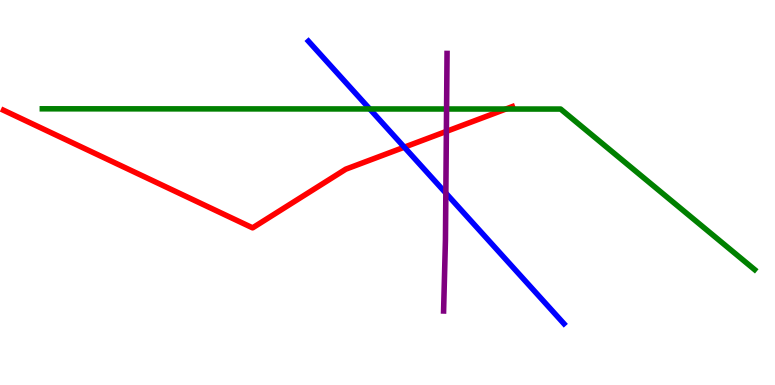[{'lines': ['blue', 'red'], 'intersections': [{'x': 5.22, 'y': 6.18}]}, {'lines': ['green', 'red'], 'intersections': [{'x': 6.53, 'y': 7.17}]}, {'lines': ['purple', 'red'], 'intersections': [{'x': 5.76, 'y': 6.59}]}, {'lines': ['blue', 'green'], 'intersections': [{'x': 4.77, 'y': 7.17}]}, {'lines': ['blue', 'purple'], 'intersections': [{'x': 5.75, 'y': 4.98}]}, {'lines': ['green', 'purple'], 'intersections': [{'x': 5.76, 'y': 7.17}]}]